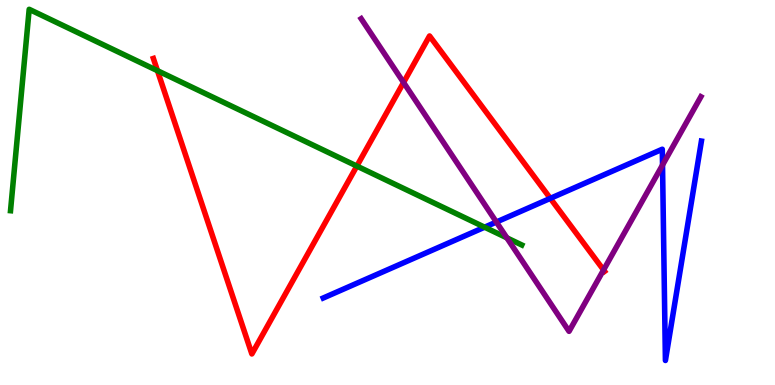[{'lines': ['blue', 'red'], 'intersections': [{'x': 7.1, 'y': 4.85}]}, {'lines': ['green', 'red'], 'intersections': [{'x': 2.03, 'y': 8.16}, {'x': 4.6, 'y': 5.69}]}, {'lines': ['purple', 'red'], 'intersections': [{'x': 5.21, 'y': 7.86}, {'x': 7.79, 'y': 2.99}]}, {'lines': ['blue', 'green'], 'intersections': [{'x': 6.25, 'y': 4.1}]}, {'lines': ['blue', 'purple'], 'intersections': [{'x': 6.4, 'y': 4.23}, {'x': 8.55, 'y': 5.71}]}, {'lines': ['green', 'purple'], 'intersections': [{'x': 6.54, 'y': 3.82}]}]